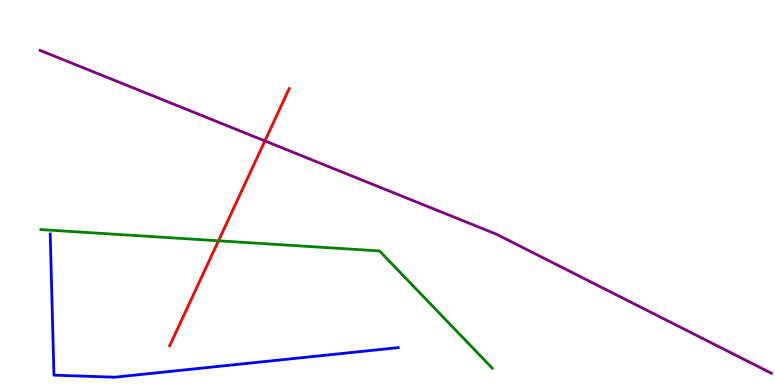[{'lines': ['blue', 'red'], 'intersections': []}, {'lines': ['green', 'red'], 'intersections': [{'x': 2.82, 'y': 3.75}]}, {'lines': ['purple', 'red'], 'intersections': [{'x': 3.42, 'y': 6.34}]}, {'lines': ['blue', 'green'], 'intersections': []}, {'lines': ['blue', 'purple'], 'intersections': []}, {'lines': ['green', 'purple'], 'intersections': []}]